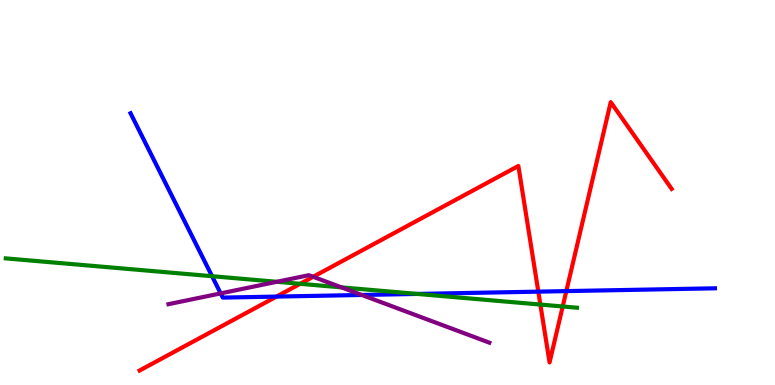[{'lines': ['blue', 'red'], 'intersections': [{'x': 3.57, 'y': 2.3}, {'x': 6.95, 'y': 2.42}, {'x': 7.31, 'y': 2.44}]}, {'lines': ['green', 'red'], 'intersections': [{'x': 3.87, 'y': 2.63}, {'x': 6.97, 'y': 2.09}, {'x': 7.26, 'y': 2.04}]}, {'lines': ['purple', 'red'], 'intersections': [{'x': 4.04, 'y': 2.81}]}, {'lines': ['blue', 'green'], 'intersections': [{'x': 2.74, 'y': 2.83}, {'x': 5.38, 'y': 2.37}]}, {'lines': ['blue', 'purple'], 'intersections': [{'x': 2.85, 'y': 2.38}, {'x': 4.67, 'y': 2.34}]}, {'lines': ['green', 'purple'], 'intersections': [{'x': 3.57, 'y': 2.68}, {'x': 4.41, 'y': 2.54}]}]